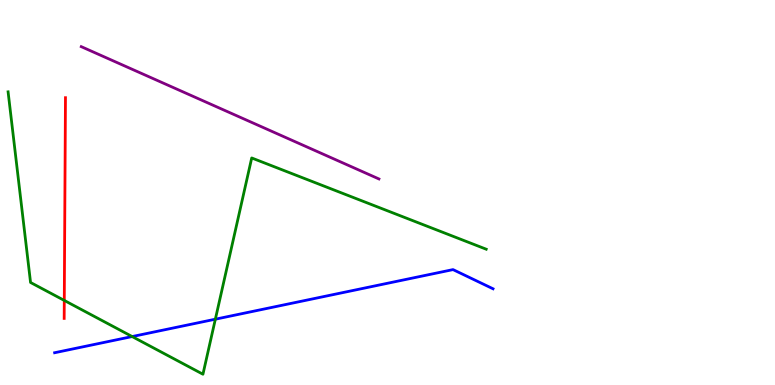[{'lines': ['blue', 'red'], 'intersections': []}, {'lines': ['green', 'red'], 'intersections': [{'x': 0.829, 'y': 2.2}]}, {'lines': ['purple', 'red'], 'intersections': []}, {'lines': ['blue', 'green'], 'intersections': [{'x': 1.71, 'y': 1.26}, {'x': 2.78, 'y': 1.71}]}, {'lines': ['blue', 'purple'], 'intersections': []}, {'lines': ['green', 'purple'], 'intersections': []}]